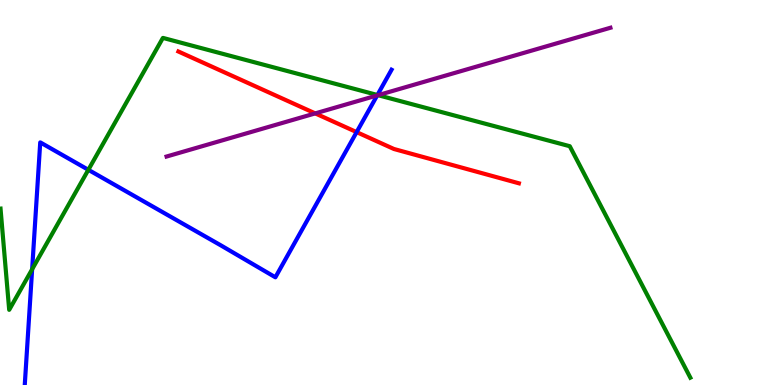[{'lines': ['blue', 'red'], 'intersections': [{'x': 4.6, 'y': 6.57}]}, {'lines': ['green', 'red'], 'intersections': []}, {'lines': ['purple', 'red'], 'intersections': [{'x': 4.07, 'y': 7.05}]}, {'lines': ['blue', 'green'], 'intersections': [{'x': 0.415, 'y': 3.01}, {'x': 1.14, 'y': 5.59}, {'x': 4.87, 'y': 7.53}]}, {'lines': ['blue', 'purple'], 'intersections': [{'x': 4.87, 'y': 7.52}]}, {'lines': ['green', 'purple'], 'intersections': [{'x': 4.88, 'y': 7.53}]}]